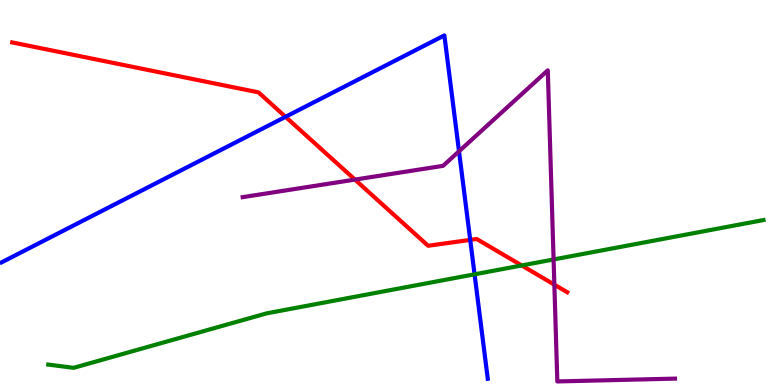[{'lines': ['blue', 'red'], 'intersections': [{'x': 3.68, 'y': 6.97}, {'x': 6.07, 'y': 3.77}]}, {'lines': ['green', 'red'], 'intersections': [{'x': 6.73, 'y': 3.11}]}, {'lines': ['purple', 'red'], 'intersections': [{'x': 4.58, 'y': 5.33}, {'x': 7.15, 'y': 2.61}]}, {'lines': ['blue', 'green'], 'intersections': [{'x': 6.12, 'y': 2.88}]}, {'lines': ['blue', 'purple'], 'intersections': [{'x': 5.92, 'y': 6.07}]}, {'lines': ['green', 'purple'], 'intersections': [{'x': 7.14, 'y': 3.26}]}]